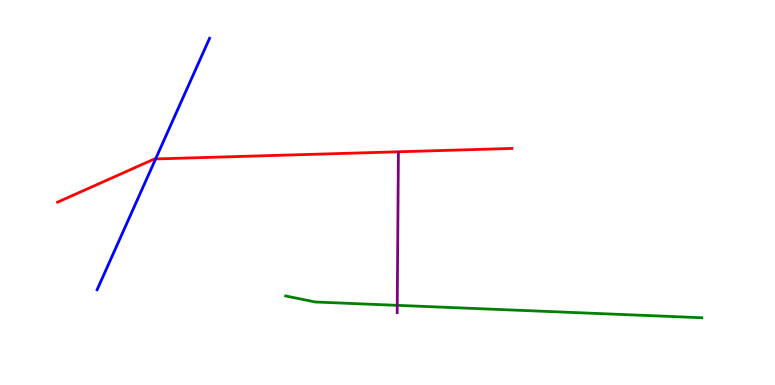[{'lines': ['blue', 'red'], 'intersections': [{'x': 2.01, 'y': 5.87}]}, {'lines': ['green', 'red'], 'intersections': []}, {'lines': ['purple', 'red'], 'intersections': []}, {'lines': ['blue', 'green'], 'intersections': []}, {'lines': ['blue', 'purple'], 'intersections': []}, {'lines': ['green', 'purple'], 'intersections': [{'x': 5.13, 'y': 2.07}]}]